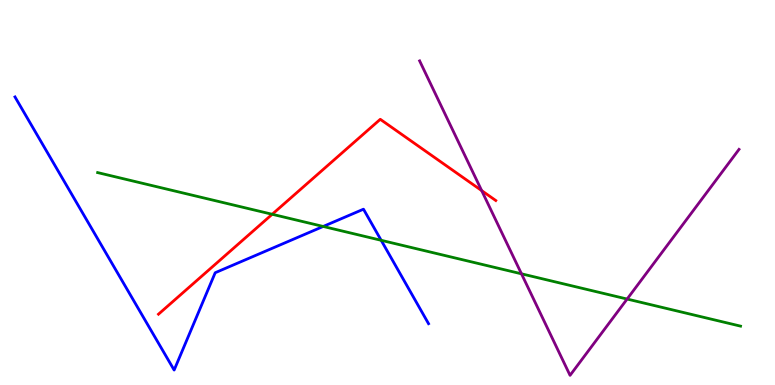[{'lines': ['blue', 'red'], 'intersections': []}, {'lines': ['green', 'red'], 'intersections': [{'x': 3.51, 'y': 4.43}]}, {'lines': ['purple', 'red'], 'intersections': [{'x': 6.22, 'y': 5.05}]}, {'lines': ['blue', 'green'], 'intersections': [{'x': 4.17, 'y': 4.12}, {'x': 4.92, 'y': 3.76}]}, {'lines': ['blue', 'purple'], 'intersections': []}, {'lines': ['green', 'purple'], 'intersections': [{'x': 6.73, 'y': 2.89}, {'x': 8.09, 'y': 2.23}]}]